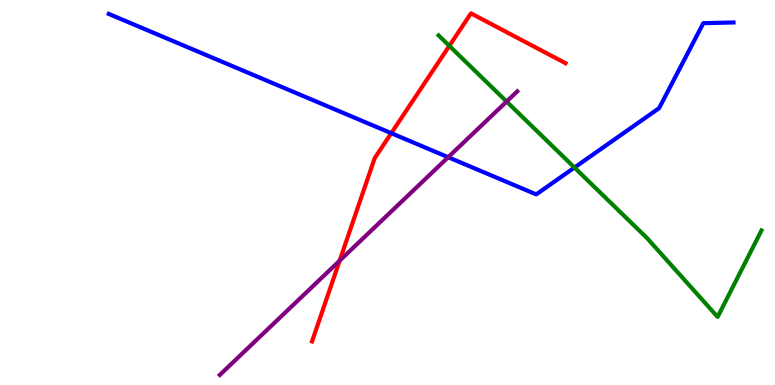[{'lines': ['blue', 'red'], 'intersections': [{'x': 5.05, 'y': 6.54}]}, {'lines': ['green', 'red'], 'intersections': [{'x': 5.8, 'y': 8.81}]}, {'lines': ['purple', 'red'], 'intersections': [{'x': 4.38, 'y': 3.23}]}, {'lines': ['blue', 'green'], 'intersections': [{'x': 7.41, 'y': 5.65}]}, {'lines': ['blue', 'purple'], 'intersections': [{'x': 5.78, 'y': 5.92}]}, {'lines': ['green', 'purple'], 'intersections': [{'x': 6.54, 'y': 7.36}]}]